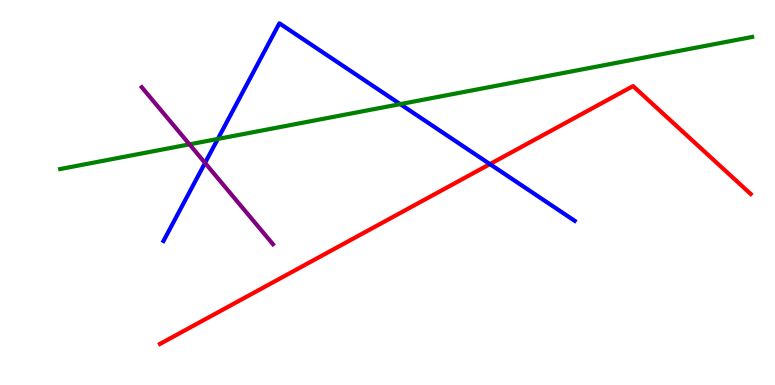[{'lines': ['blue', 'red'], 'intersections': [{'x': 6.32, 'y': 5.74}]}, {'lines': ['green', 'red'], 'intersections': []}, {'lines': ['purple', 'red'], 'intersections': []}, {'lines': ['blue', 'green'], 'intersections': [{'x': 2.81, 'y': 6.39}, {'x': 5.16, 'y': 7.3}]}, {'lines': ['blue', 'purple'], 'intersections': [{'x': 2.65, 'y': 5.77}]}, {'lines': ['green', 'purple'], 'intersections': [{'x': 2.45, 'y': 6.25}]}]